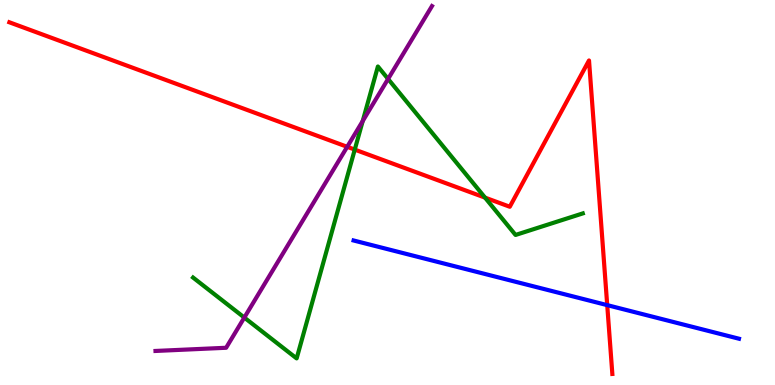[{'lines': ['blue', 'red'], 'intersections': [{'x': 7.84, 'y': 2.07}]}, {'lines': ['green', 'red'], 'intersections': [{'x': 4.58, 'y': 6.11}, {'x': 6.26, 'y': 4.87}]}, {'lines': ['purple', 'red'], 'intersections': [{'x': 4.48, 'y': 6.19}]}, {'lines': ['blue', 'green'], 'intersections': []}, {'lines': ['blue', 'purple'], 'intersections': []}, {'lines': ['green', 'purple'], 'intersections': [{'x': 3.15, 'y': 1.75}, {'x': 4.68, 'y': 6.86}, {'x': 5.01, 'y': 7.95}]}]